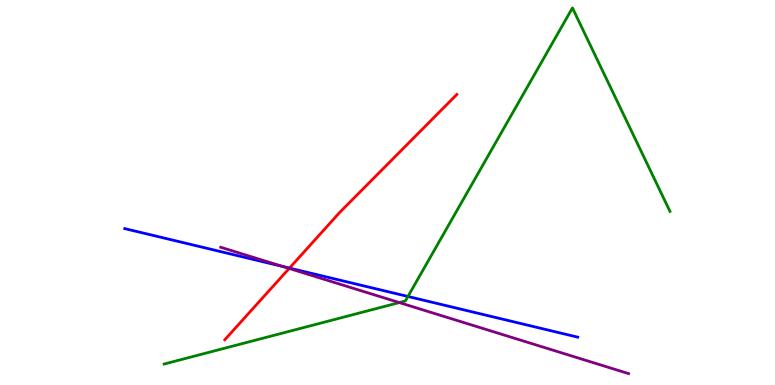[{'lines': ['blue', 'red'], 'intersections': [{'x': 3.74, 'y': 3.04}]}, {'lines': ['green', 'red'], 'intersections': []}, {'lines': ['purple', 'red'], 'intersections': [{'x': 3.73, 'y': 3.03}]}, {'lines': ['blue', 'green'], 'intersections': [{'x': 5.26, 'y': 2.3}]}, {'lines': ['blue', 'purple'], 'intersections': [{'x': 3.65, 'y': 3.08}]}, {'lines': ['green', 'purple'], 'intersections': [{'x': 5.15, 'y': 2.14}]}]